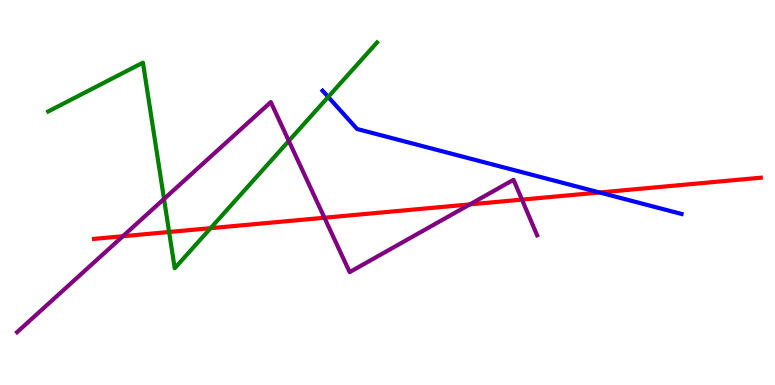[{'lines': ['blue', 'red'], 'intersections': [{'x': 7.74, 'y': 5.0}]}, {'lines': ['green', 'red'], 'intersections': [{'x': 2.18, 'y': 3.97}, {'x': 2.72, 'y': 4.07}]}, {'lines': ['purple', 'red'], 'intersections': [{'x': 1.59, 'y': 3.86}, {'x': 4.19, 'y': 4.34}, {'x': 6.06, 'y': 4.69}, {'x': 6.74, 'y': 4.82}]}, {'lines': ['blue', 'green'], 'intersections': [{'x': 4.23, 'y': 7.48}]}, {'lines': ['blue', 'purple'], 'intersections': []}, {'lines': ['green', 'purple'], 'intersections': [{'x': 2.12, 'y': 4.83}, {'x': 3.73, 'y': 6.34}]}]